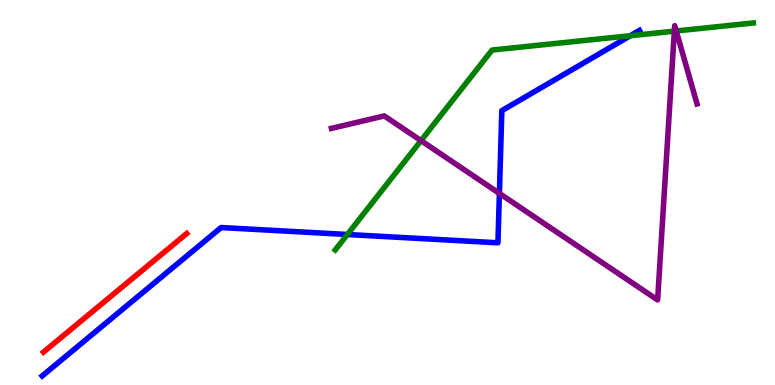[{'lines': ['blue', 'red'], 'intersections': []}, {'lines': ['green', 'red'], 'intersections': []}, {'lines': ['purple', 'red'], 'intersections': []}, {'lines': ['blue', 'green'], 'intersections': [{'x': 4.48, 'y': 3.91}, {'x': 8.13, 'y': 9.07}]}, {'lines': ['blue', 'purple'], 'intersections': [{'x': 6.44, 'y': 4.98}]}, {'lines': ['green', 'purple'], 'intersections': [{'x': 5.43, 'y': 6.35}, {'x': 8.7, 'y': 9.19}, {'x': 8.73, 'y': 9.2}]}]